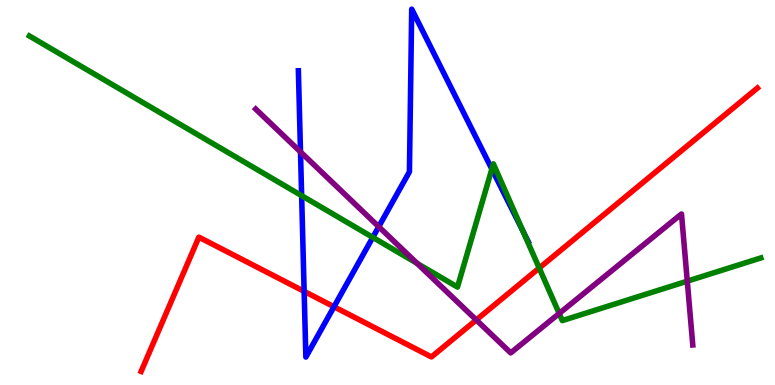[{'lines': ['blue', 'red'], 'intersections': [{'x': 3.92, 'y': 2.43}, {'x': 4.31, 'y': 2.03}]}, {'lines': ['green', 'red'], 'intersections': [{'x': 6.96, 'y': 3.04}]}, {'lines': ['purple', 'red'], 'intersections': [{'x': 6.15, 'y': 1.69}]}, {'lines': ['blue', 'green'], 'intersections': [{'x': 3.89, 'y': 4.92}, {'x': 4.81, 'y': 3.83}, {'x': 6.35, 'y': 5.61}, {'x': 6.75, 'y': 3.99}]}, {'lines': ['blue', 'purple'], 'intersections': [{'x': 3.88, 'y': 6.05}, {'x': 4.89, 'y': 4.11}]}, {'lines': ['green', 'purple'], 'intersections': [{'x': 5.38, 'y': 3.16}, {'x': 7.22, 'y': 1.86}, {'x': 8.87, 'y': 2.7}]}]